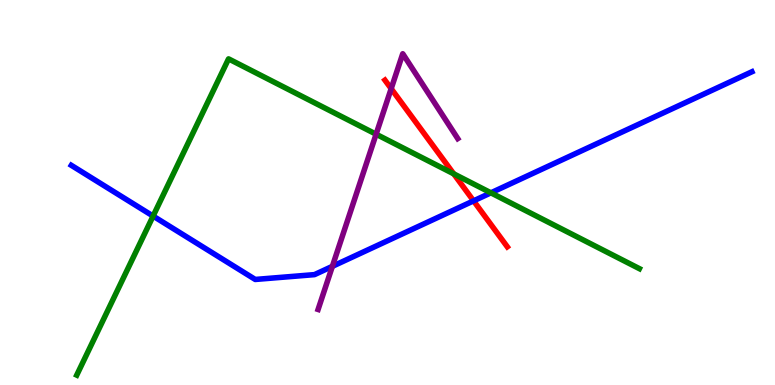[{'lines': ['blue', 'red'], 'intersections': [{'x': 6.11, 'y': 4.78}]}, {'lines': ['green', 'red'], 'intersections': [{'x': 5.85, 'y': 5.48}]}, {'lines': ['purple', 'red'], 'intersections': [{'x': 5.05, 'y': 7.7}]}, {'lines': ['blue', 'green'], 'intersections': [{'x': 1.98, 'y': 4.39}, {'x': 6.33, 'y': 4.99}]}, {'lines': ['blue', 'purple'], 'intersections': [{'x': 4.29, 'y': 3.08}]}, {'lines': ['green', 'purple'], 'intersections': [{'x': 4.85, 'y': 6.51}]}]